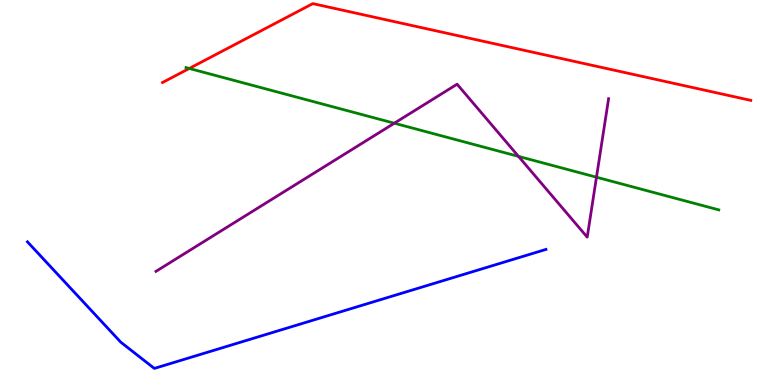[{'lines': ['blue', 'red'], 'intersections': []}, {'lines': ['green', 'red'], 'intersections': [{'x': 2.44, 'y': 8.22}]}, {'lines': ['purple', 'red'], 'intersections': []}, {'lines': ['blue', 'green'], 'intersections': []}, {'lines': ['blue', 'purple'], 'intersections': []}, {'lines': ['green', 'purple'], 'intersections': [{'x': 5.09, 'y': 6.8}, {'x': 6.69, 'y': 5.94}, {'x': 7.7, 'y': 5.4}]}]